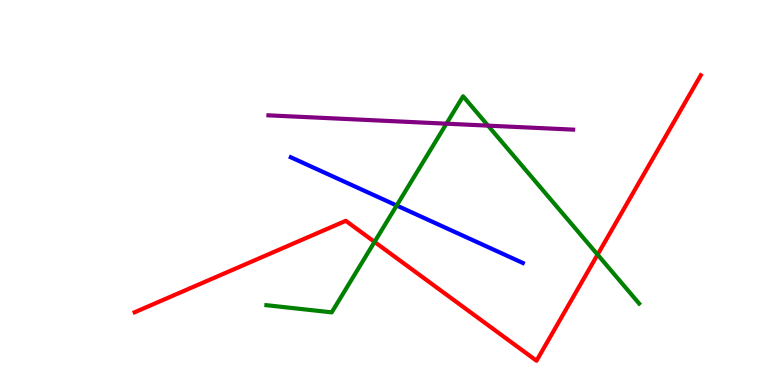[{'lines': ['blue', 'red'], 'intersections': []}, {'lines': ['green', 'red'], 'intersections': [{'x': 4.83, 'y': 3.72}, {'x': 7.71, 'y': 3.39}]}, {'lines': ['purple', 'red'], 'intersections': []}, {'lines': ['blue', 'green'], 'intersections': [{'x': 5.12, 'y': 4.66}]}, {'lines': ['blue', 'purple'], 'intersections': []}, {'lines': ['green', 'purple'], 'intersections': [{'x': 5.76, 'y': 6.79}, {'x': 6.3, 'y': 6.74}]}]